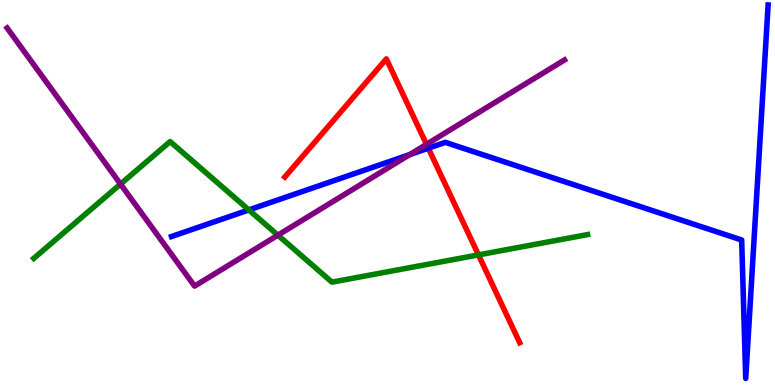[{'lines': ['blue', 'red'], 'intersections': [{'x': 5.53, 'y': 6.15}]}, {'lines': ['green', 'red'], 'intersections': [{'x': 6.17, 'y': 3.38}]}, {'lines': ['purple', 'red'], 'intersections': [{'x': 5.5, 'y': 6.25}]}, {'lines': ['blue', 'green'], 'intersections': [{'x': 3.21, 'y': 4.55}]}, {'lines': ['blue', 'purple'], 'intersections': [{'x': 5.29, 'y': 5.98}]}, {'lines': ['green', 'purple'], 'intersections': [{'x': 1.55, 'y': 5.22}, {'x': 3.59, 'y': 3.89}]}]